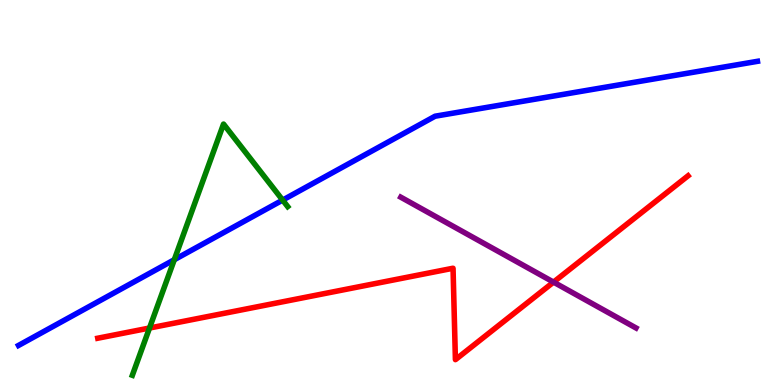[{'lines': ['blue', 'red'], 'intersections': []}, {'lines': ['green', 'red'], 'intersections': [{'x': 1.93, 'y': 1.48}]}, {'lines': ['purple', 'red'], 'intersections': [{'x': 7.14, 'y': 2.67}]}, {'lines': ['blue', 'green'], 'intersections': [{'x': 2.25, 'y': 3.25}, {'x': 3.65, 'y': 4.8}]}, {'lines': ['blue', 'purple'], 'intersections': []}, {'lines': ['green', 'purple'], 'intersections': []}]